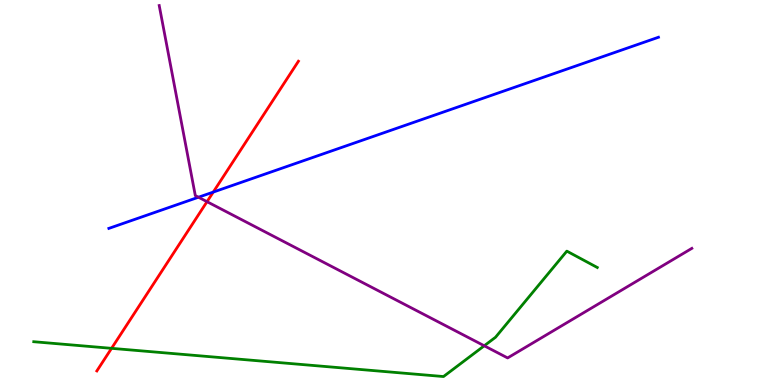[{'lines': ['blue', 'red'], 'intersections': [{'x': 2.75, 'y': 5.01}]}, {'lines': ['green', 'red'], 'intersections': [{'x': 1.44, 'y': 0.952}]}, {'lines': ['purple', 'red'], 'intersections': [{'x': 2.67, 'y': 4.76}]}, {'lines': ['blue', 'green'], 'intersections': []}, {'lines': ['blue', 'purple'], 'intersections': [{'x': 2.56, 'y': 4.88}]}, {'lines': ['green', 'purple'], 'intersections': [{'x': 6.25, 'y': 1.02}]}]